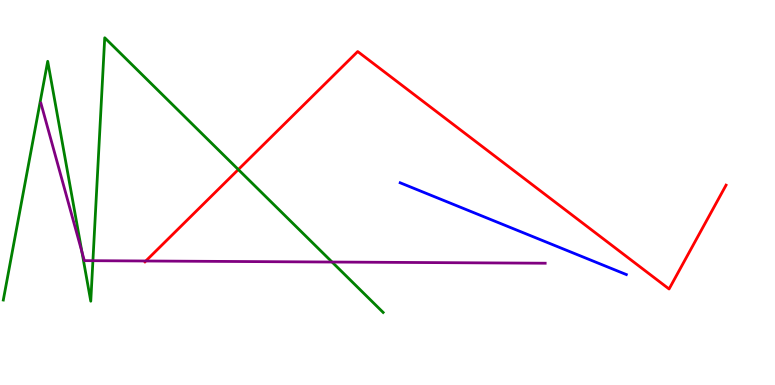[{'lines': ['blue', 'red'], 'intersections': []}, {'lines': ['green', 'red'], 'intersections': [{'x': 3.08, 'y': 5.6}]}, {'lines': ['purple', 'red'], 'intersections': [{'x': 1.88, 'y': 3.22}]}, {'lines': ['blue', 'green'], 'intersections': []}, {'lines': ['blue', 'purple'], 'intersections': []}, {'lines': ['green', 'purple'], 'intersections': [{'x': 1.06, 'y': 3.46}, {'x': 1.2, 'y': 3.23}, {'x': 4.28, 'y': 3.19}]}]